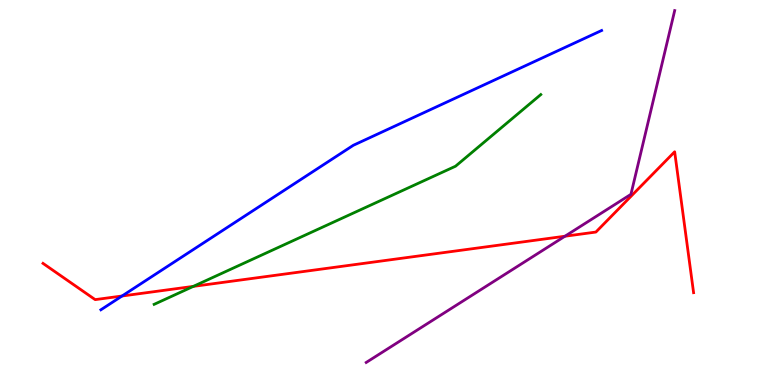[{'lines': ['blue', 'red'], 'intersections': [{'x': 1.57, 'y': 2.31}]}, {'lines': ['green', 'red'], 'intersections': [{'x': 2.49, 'y': 2.56}]}, {'lines': ['purple', 'red'], 'intersections': [{'x': 7.29, 'y': 3.86}]}, {'lines': ['blue', 'green'], 'intersections': []}, {'lines': ['blue', 'purple'], 'intersections': []}, {'lines': ['green', 'purple'], 'intersections': []}]